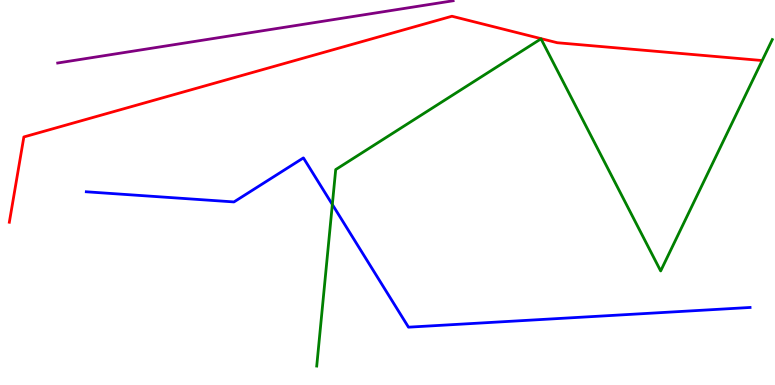[{'lines': ['blue', 'red'], 'intersections': []}, {'lines': ['green', 'red'], 'intersections': []}, {'lines': ['purple', 'red'], 'intersections': []}, {'lines': ['blue', 'green'], 'intersections': [{'x': 4.29, 'y': 4.69}]}, {'lines': ['blue', 'purple'], 'intersections': []}, {'lines': ['green', 'purple'], 'intersections': []}]